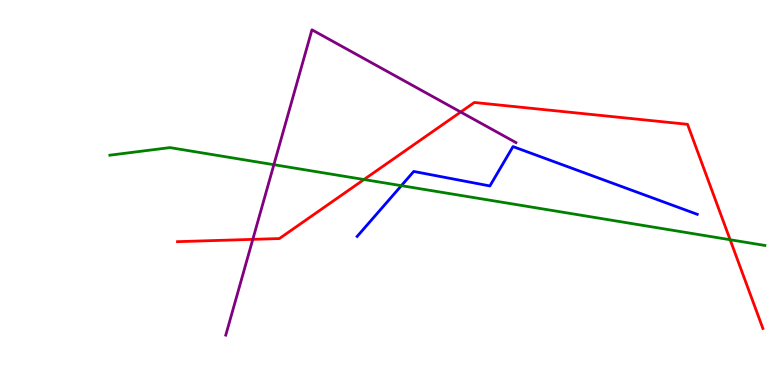[{'lines': ['blue', 'red'], 'intersections': []}, {'lines': ['green', 'red'], 'intersections': [{'x': 4.7, 'y': 5.34}, {'x': 9.42, 'y': 3.77}]}, {'lines': ['purple', 'red'], 'intersections': [{'x': 3.26, 'y': 3.78}, {'x': 5.94, 'y': 7.09}]}, {'lines': ['blue', 'green'], 'intersections': [{'x': 5.18, 'y': 5.18}]}, {'lines': ['blue', 'purple'], 'intersections': []}, {'lines': ['green', 'purple'], 'intersections': [{'x': 3.53, 'y': 5.72}]}]